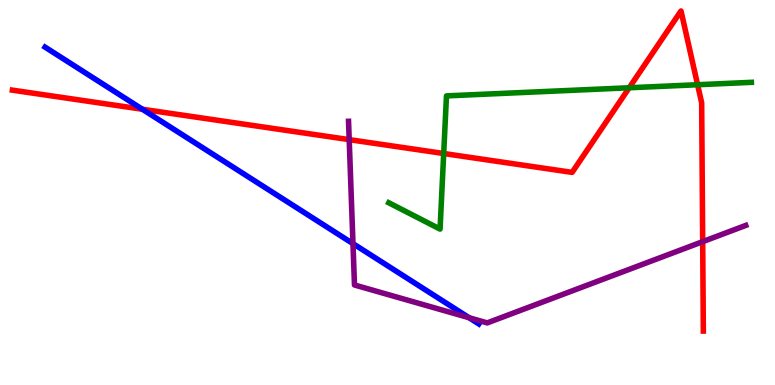[{'lines': ['blue', 'red'], 'intersections': [{'x': 1.84, 'y': 7.16}]}, {'lines': ['green', 'red'], 'intersections': [{'x': 5.73, 'y': 6.01}, {'x': 8.12, 'y': 7.72}, {'x': 9.0, 'y': 7.8}]}, {'lines': ['purple', 'red'], 'intersections': [{'x': 4.51, 'y': 6.37}, {'x': 9.07, 'y': 3.72}]}, {'lines': ['blue', 'green'], 'intersections': []}, {'lines': ['blue', 'purple'], 'intersections': [{'x': 4.55, 'y': 3.67}, {'x': 6.05, 'y': 1.75}]}, {'lines': ['green', 'purple'], 'intersections': []}]